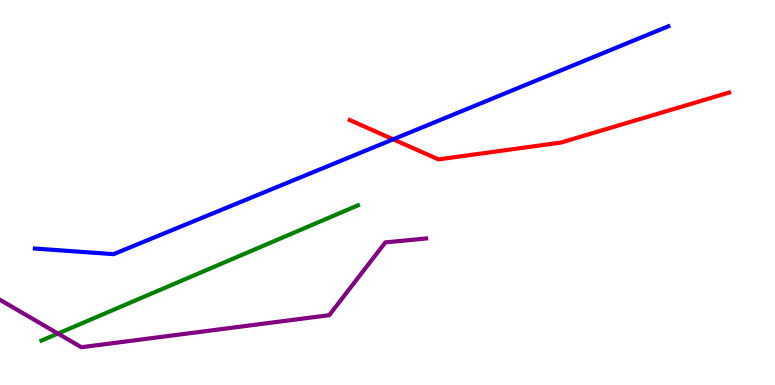[{'lines': ['blue', 'red'], 'intersections': [{'x': 5.07, 'y': 6.38}]}, {'lines': ['green', 'red'], 'intersections': []}, {'lines': ['purple', 'red'], 'intersections': []}, {'lines': ['blue', 'green'], 'intersections': []}, {'lines': ['blue', 'purple'], 'intersections': []}, {'lines': ['green', 'purple'], 'intersections': [{'x': 0.747, 'y': 1.34}]}]